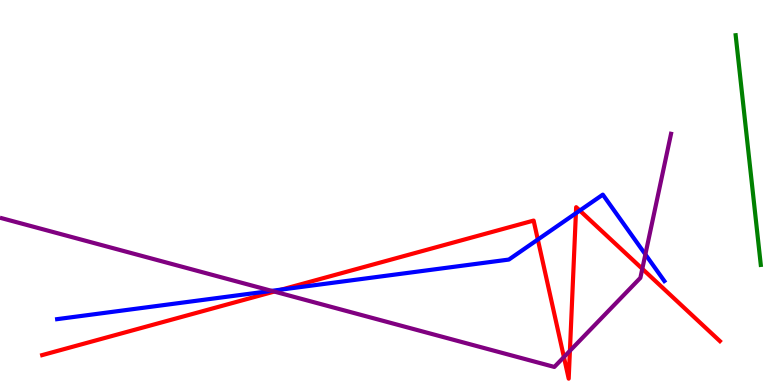[{'lines': ['blue', 'red'], 'intersections': [{'x': 3.64, 'y': 2.48}, {'x': 6.94, 'y': 3.78}, {'x': 7.43, 'y': 4.46}, {'x': 7.48, 'y': 4.53}]}, {'lines': ['green', 'red'], 'intersections': []}, {'lines': ['purple', 'red'], 'intersections': [{'x': 3.54, 'y': 2.43}, {'x': 7.28, 'y': 0.726}, {'x': 7.35, 'y': 0.888}, {'x': 8.29, 'y': 3.02}]}, {'lines': ['blue', 'green'], 'intersections': []}, {'lines': ['blue', 'purple'], 'intersections': [{'x': 3.51, 'y': 2.45}, {'x': 8.33, 'y': 3.39}]}, {'lines': ['green', 'purple'], 'intersections': []}]